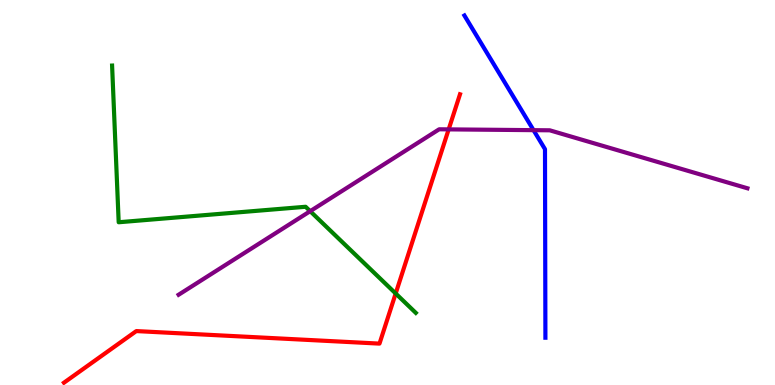[{'lines': ['blue', 'red'], 'intersections': []}, {'lines': ['green', 'red'], 'intersections': [{'x': 5.11, 'y': 2.38}]}, {'lines': ['purple', 'red'], 'intersections': [{'x': 5.79, 'y': 6.64}]}, {'lines': ['blue', 'green'], 'intersections': []}, {'lines': ['blue', 'purple'], 'intersections': [{'x': 6.88, 'y': 6.62}]}, {'lines': ['green', 'purple'], 'intersections': [{'x': 4.0, 'y': 4.51}]}]